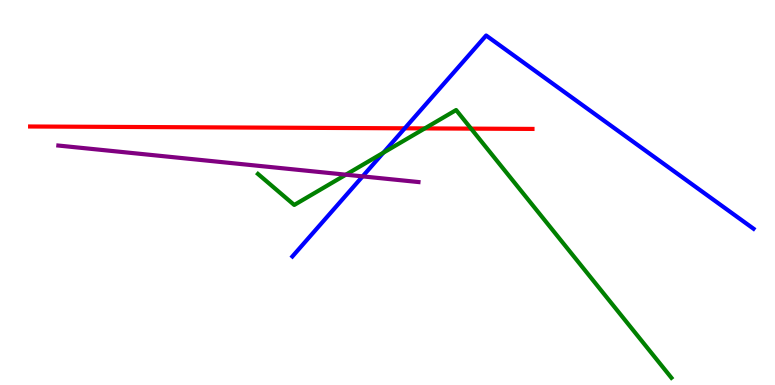[{'lines': ['blue', 'red'], 'intersections': [{'x': 5.22, 'y': 6.67}]}, {'lines': ['green', 'red'], 'intersections': [{'x': 5.48, 'y': 6.66}, {'x': 6.08, 'y': 6.66}]}, {'lines': ['purple', 'red'], 'intersections': []}, {'lines': ['blue', 'green'], 'intersections': [{'x': 4.95, 'y': 6.03}]}, {'lines': ['blue', 'purple'], 'intersections': [{'x': 4.68, 'y': 5.42}]}, {'lines': ['green', 'purple'], 'intersections': [{'x': 4.46, 'y': 5.46}]}]